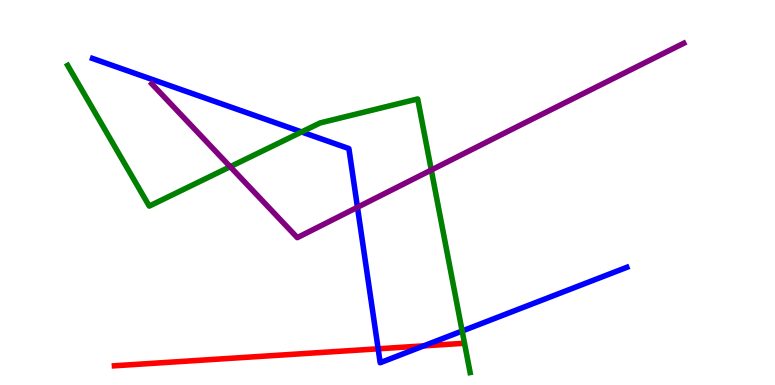[{'lines': ['blue', 'red'], 'intersections': [{'x': 4.88, 'y': 0.94}, {'x': 5.47, 'y': 1.02}]}, {'lines': ['green', 'red'], 'intersections': []}, {'lines': ['purple', 'red'], 'intersections': []}, {'lines': ['blue', 'green'], 'intersections': [{'x': 3.89, 'y': 6.57}, {'x': 5.96, 'y': 1.4}]}, {'lines': ['blue', 'purple'], 'intersections': [{'x': 4.61, 'y': 4.62}]}, {'lines': ['green', 'purple'], 'intersections': [{'x': 2.97, 'y': 5.67}, {'x': 5.57, 'y': 5.58}]}]